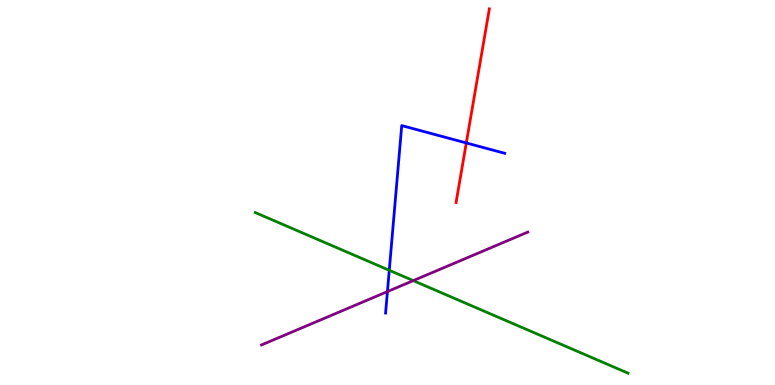[{'lines': ['blue', 'red'], 'intersections': [{'x': 6.02, 'y': 6.29}]}, {'lines': ['green', 'red'], 'intersections': []}, {'lines': ['purple', 'red'], 'intersections': []}, {'lines': ['blue', 'green'], 'intersections': [{'x': 5.02, 'y': 2.98}]}, {'lines': ['blue', 'purple'], 'intersections': [{'x': 5.0, 'y': 2.43}]}, {'lines': ['green', 'purple'], 'intersections': [{'x': 5.33, 'y': 2.71}]}]